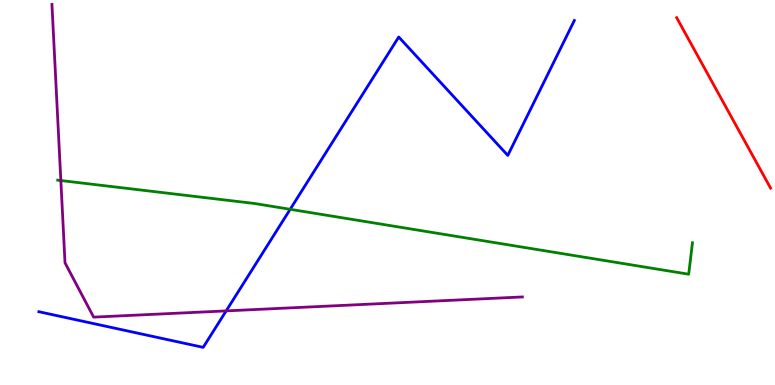[{'lines': ['blue', 'red'], 'intersections': []}, {'lines': ['green', 'red'], 'intersections': []}, {'lines': ['purple', 'red'], 'intersections': []}, {'lines': ['blue', 'green'], 'intersections': [{'x': 3.74, 'y': 4.56}]}, {'lines': ['blue', 'purple'], 'intersections': [{'x': 2.92, 'y': 1.92}]}, {'lines': ['green', 'purple'], 'intersections': [{'x': 0.785, 'y': 5.31}]}]